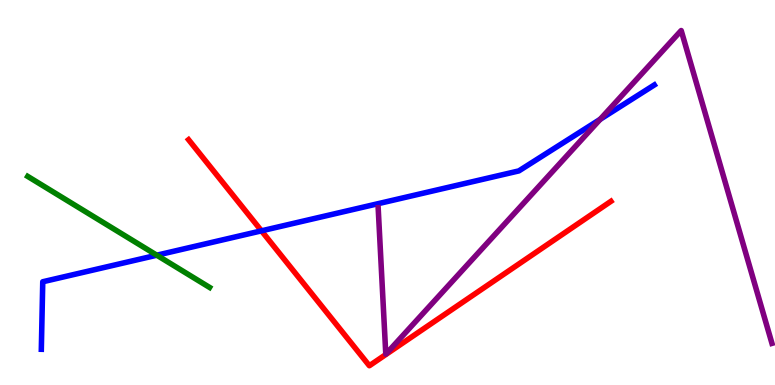[{'lines': ['blue', 'red'], 'intersections': [{'x': 3.37, 'y': 4.0}]}, {'lines': ['green', 'red'], 'intersections': []}, {'lines': ['purple', 'red'], 'intersections': []}, {'lines': ['blue', 'green'], 'intersections': [{'x': 2.02, 'y': 3.37}]}, {'lines': ['blue', 'purple'], 'intersections': [{'x': 7.74, 'y': 6.9}]}, {'lines': ['green', 'purple'], 'intersections': []}]